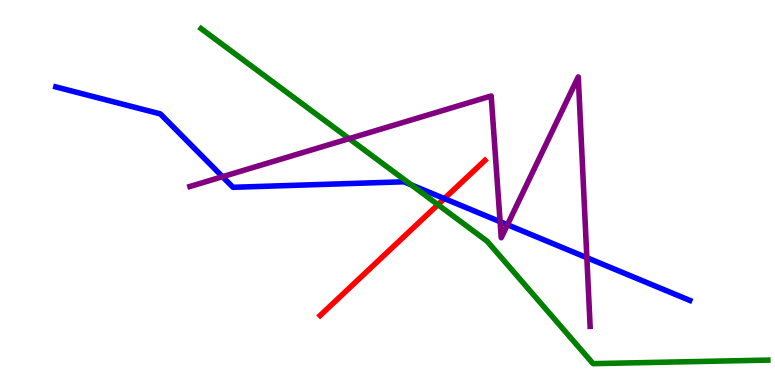[{'lines': ['blue', 'red'], 'intersections': [{'x': 5.73, 'y': 4.84}]}, {'lines': ['green', 'red'], 'intersections': [{'x': 5.65, 'y': 4.68}]}, {'lines': ['purple', 'red'], 'intersections': []}, {'lines': ['blue', 'green'], 'intersections': [{'x': 5.31, 'y': 5.2}]}, {'lines': ['blue', 'purple'], 'intersections': [{'x': 2.87, 'y': 5.41}, {'x': 6.45, 'y': 4.24}, {'x': 6.55, 'y': 4.16}, {'x': 7.57, 'y': 3.31}]}, {'lines': ['green', 'purple'], 'intersections': [{'x': 4.5, 'y': 6.4}]}]